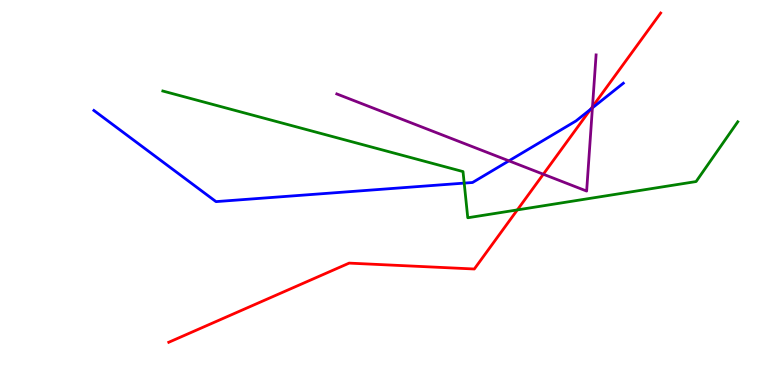[{'lines': ['blue', 'red'], 'intersections': [{'x': 7.62, 'y': 7.16}]}, {'lines': ['green', 'red'], 'intersections': [{'x': 6.68, 'y': 4.55}]}, {'lines': ['purple', 'red'], 'intersections': [{'x': 7.01, 'y': 5.47}, {'x': 7.65, 'y': 7.23}]}, {'lines': ['blue', 'green'], 'intersections': [{'x': 5.99, 'y': 5.24}]}, {'lines': ['blue', 'purple'], 'intersections': [{'x': 6.57, 'y': 5.82}, {'x': 7.64, 'y': 7.2}]}, {'lines': ['green', 'purple'], 'intersections': []}]